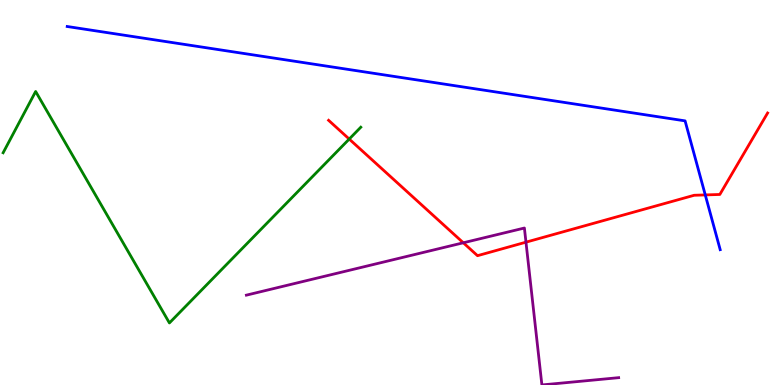[{'lines': ['blue', 'red'], 'intersections': [{'x': 9.1, 'y': 4.94}]}, {'lines': ['green', 'red'], 'intersections': [{'x': 4.51, 'y': 6.39}]}, {'lines': ['purple', 'red'], 'intersections': [{'x': 5.98, 'y': 3.69}, {'x': 6.79, 'y': 3.71}]}, {'lines': ['blue', 'green'], 'intersections': []}, {'lines': ['blue', 'purple'], 'intersections': []}, {'lines': ['green', 'purple'], 'intersections': []}]